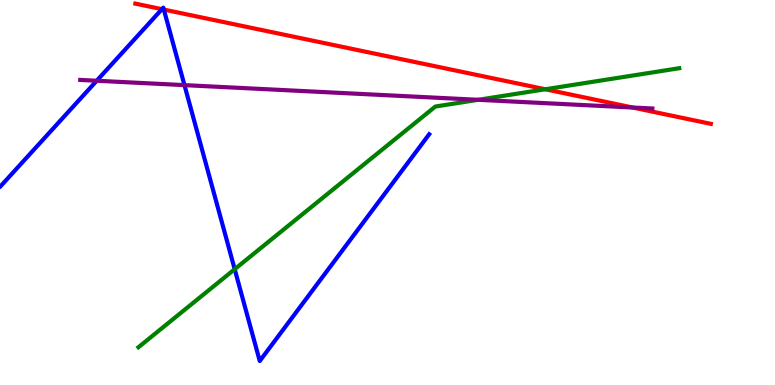[{'lines': ['blue', 'red'], 'intersections': [{'x': 2.09, 'y': 9.76}, {'x': 2.11, 'y': 9.75}]}, {'lines': ['green', 'red'], 'intersections': [{'x': 7.04, 'y': 7.68}]}, {'lines': ['purple', 'red'], 'intersections': [{'x': 8.16, 'y': 7.21}]}, {'lines': ['blue', 'green'], 'intersections': [{'x': 3.03, 'y': 3.01}]}, {'lines': ['blue', 'purple'], 'intersections': [{'x': 1.25, 'y': 7.9}, {'x': 2.38, 'y': 7.79}]}, {'lines': ['green', 'purple'], 'intersections': [{'x': 6.17, 'y': 7.41}]}]